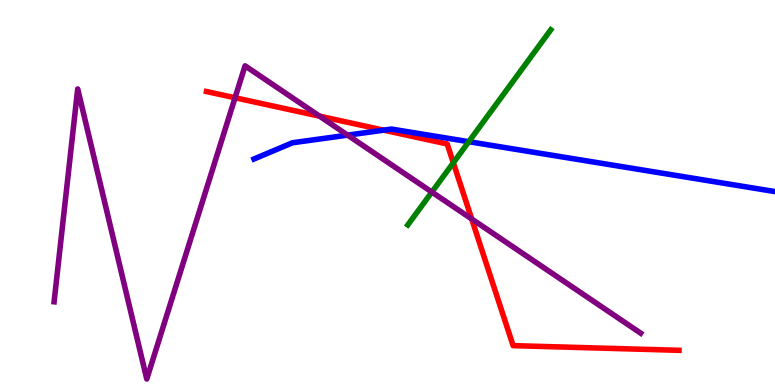[{'lines': ['blue', 'red'], 'intersections': [{'x': 4.95, 'y': 6.62}]}, {'lines': ['green', 'red'], 'intersections': [{'x': 5.85, 'y': 5.77}]}, {'lines': ['purple', 'red'], 'intersections': [{'x': 3.03, 'y': 7.46}, {'x': 4.12, 'y': 6.98}, {'x': 6.09, 'y': 4.31}]}, {'lines': ['blue', 'green'], 'intersections': [{'x': 6.05, 'y': 6.32}]}, {'lines': ['blue', 'purple'], 'intersections': [{'x': 4.49, 'y': 6.49}]}, {'lines': ['green', 'purple'], 'intersections': [{'x': 5.57, 'y': 5.01}]}]